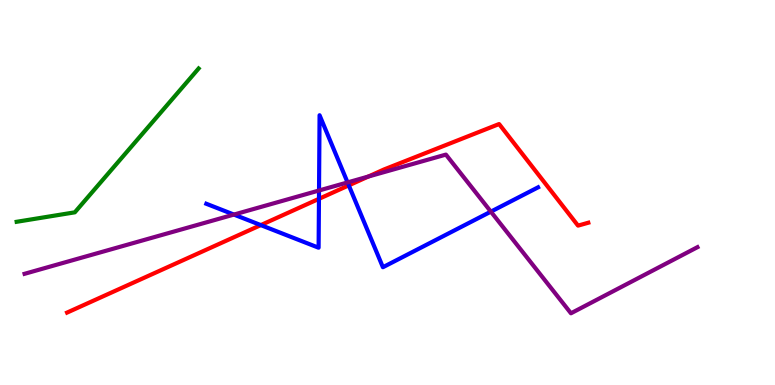[{'lines': ['blue', 'red'], 'intersections': [{'x': 3.37, 'y': 4.15}, {'x': 4.12, 'y': 4.84}, {'x': 4.5, 'y': 5.19}]}, {'lines': ['green', 'red'], 'intersections': []}, {'lines': ['purple', 'red'], 'intersections': [{'x': 4.75, 'y': 5.41}]}, {'lines': ['blue', 'green'], 'intersections': []}, {'lines': ['blue', 'purple'], 'intersections': [{'x': 3.02, 'y': 4.43}, {'x': 4.12, 'y': 5.05}, {'x': 4.48, 'y': 5.26}, {'x': 6.33, 'y': 4.5}]}, {'lines': ['green', 'purple'], 'intersections': []}]